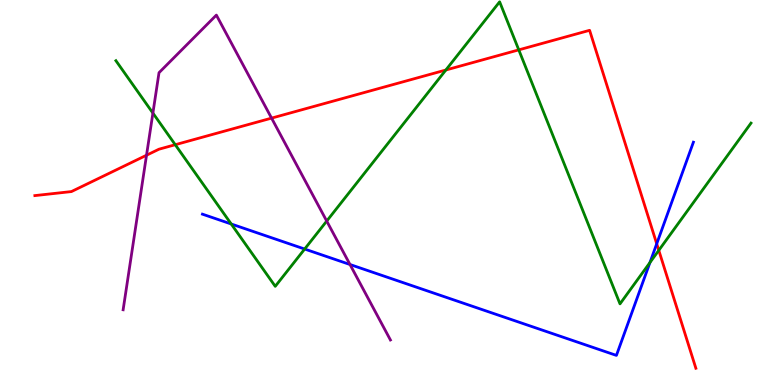[{'lines': ['blue', 'red'], 'intersections': [{'x': 8.47, 'y': 3.67}]}, {'lines': ['green', 'red'], 'intersections': [{'x': 2.26, 'y': 6.24}, {'x': 5.75, 'y': 8.18}, {'x': 6.69, 'y': 8.7}, {'x': 8.5, 'y': 3.5}]}, {'lines': ['purple', 'red'], 'intersections': [{'x': 1.89, 'y': 5.97}, {'x': 3.5, 'y': 6.93}]}, {'lines': ['blue', 'green'], 'intersections': [{'x': 2.98, 'y': 4.18}, {'x': 3.93, 'y': 3.53}, {'x': 8.39, 'y': 3.18}]}, {'lines': ['blue', 'purple'], 'intersections': [{'x': 4.52, 'y': 3.13}]}, {'lines': ['green', 'purple'], 'intersections': [{'x': 1.97, 'y': 7.06}, {'x': 4.22, 'y': 4.26}]}]